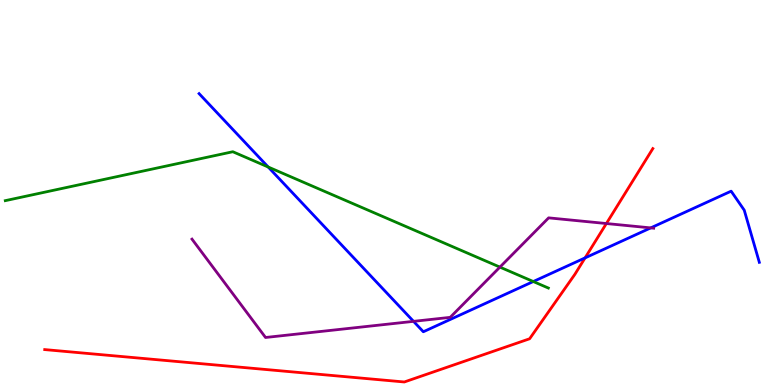[{'lines': ['blue', 'red'], 'intersections': [{'x': 7.55, 'y': 3.3}]}, {'lines': ['green', 'red'], 'intersections': []}, {'lines': ['purple', 'red'], 'intersections': [{'x': 7.82, 'y': 4.19}]}, {'lines': ['blue', 'green'], 'intersections': [{'x': 3.46, 'y': 5.66}, {'x': 6.88, 'y': 2.69}]}, {'lines': ['blue', 'purple'], 'intersections': [{'x': 5.34, 'y': 1.65}, {'x': 8.4, 'y': 4.08}]}, {'lines': ['green', 'purple'], 'intersections': [{'x': 6.45, 'y': 3.06}]}]